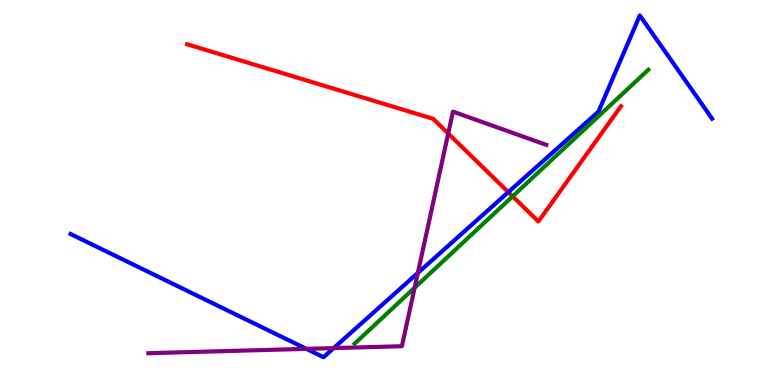[{'lines': ['blue', 'red'], 'intersections': [{'x': 6.56, 'y': 5.01}]}, {'lines': ['green', 'red'], 'intersections': [{'x': 6.61, 'y': 4.9}]}, {'lines': ['purple', 'red'], 'intersections': [{'x': 5.78, 'y': 6.53}]}, {'lines': ['blue', 'green'], 'intersections': []}, {'lines': ['blue', 'purple'], 'intersections': [{'x': 3.95, 'y': 0.939}, {'x': 4.31, 'y': 0.958}, {'x': 5.39, 'y': 2.91}]}, {'lines': ['green', 'purple'], 'intersections': [{'x': 5.35, 'y': 2.53}]}]